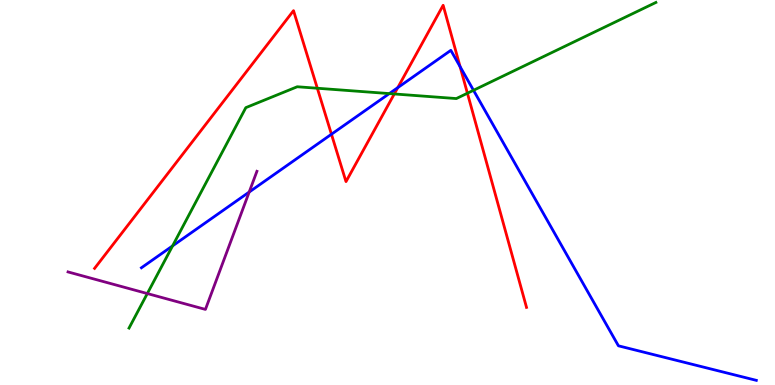[{'lines': ['blue', 'red'], 'intersections': [{'x': 4.28, 'y': 6.51}, {'x': 5.13, 'y': 7.72}, {'x': 5.94, 'y': 8.27}]}, {'lines': ['green', 'red'], 'intersections': [{'x': 4.09, 'y': 7.71}, {'x': 5.09, 'y': 7.56}, {'x': 6.03, 'y': 7.58}]}, {'lines': ['purple', 'red'], 'intersections': []}, {'lines': ['blue', 'green'], 'intersections': [{'x': 2.23, 'y': 3.61}, {'x': 5.02, 'y': 7.57}, {'x': 6.11, 'y': 7.65}]}, {'lines': ['blue', 'purple'], 'intersections': [{'x': 3.22, 'y': 5.01}]}, {'lines': ['green', 'purple'], 'intersections': [{'x': 1.9, 'y': 2.38}]}]